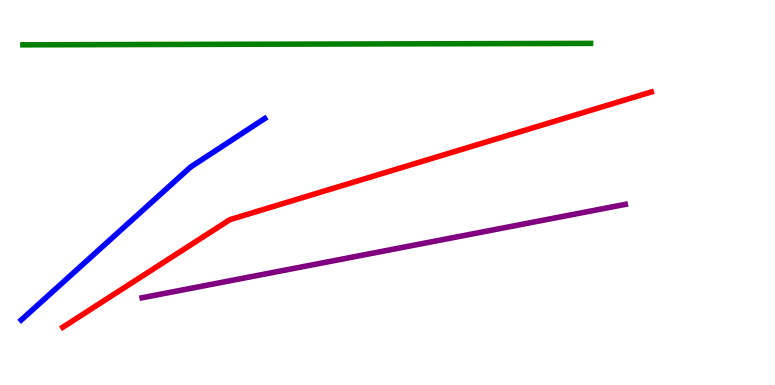[{'lines': ['blue', 'red'], 'intersections': []}, {'lines': ['green', 'red'], 'intersections': []}, {'lines': ['purple', 'red'], 'intersections': []}, {'lines': ['blue', 'green'], 'intersections': []}, {'lines': ['blue', 'purple'], 'intersections': []}, {'lines': ['green', 'purple'], 'intersections': []}]